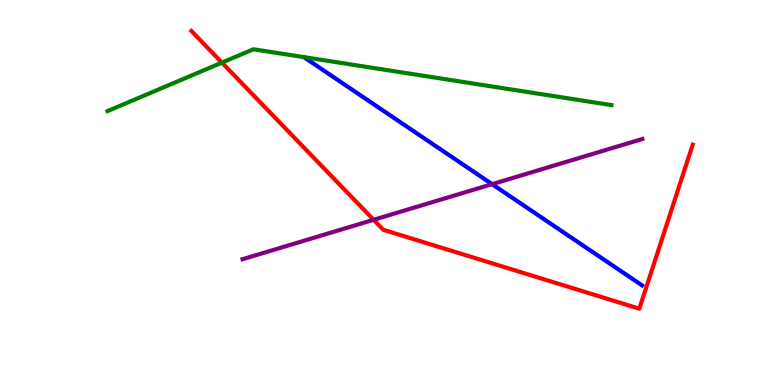[{'lines': ['blue', 'red'], 'intersections': []}, {'lines': ['green', 'red'], 'intersections': [{'x': 2.86, 'y': 8.37}]}, {'lines': ['purple', 'red'], 'intersections': [{'x': 4.82, 'y': 4.29}]}, {'lines': ['blue', 'green'], 'intersections': []}, {'lines': ['blue', 'purple'], 'intersections': [{'x': 6.35, 'y': 5.22}]}, {'lines': ['green', 'purple'], 'intersections': []}]